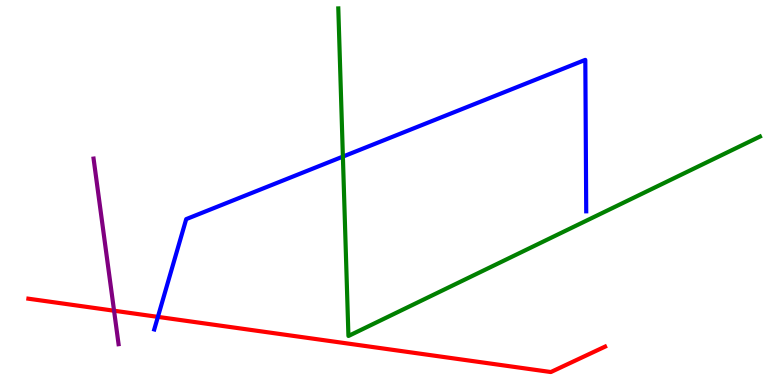[{'lines': ['blue', 'red'], 'intersections': [{'x': 2.04, 'y': 1.77}]}, {'lines': ['green', 'red'], 'intersections': []}, {'lines': ['purple', 'red'], 'intersections': [{'x': 1.47, 'y': 1.93}]}, {'lines': ['blue', 'green'], 'intersections': [{'x': 4.42, 'y': 5.93}]}, {'lines': ['blue', 'purple'], 'intersections': []}, {'lines': ['green', 'purple'], 'intersections': []}]